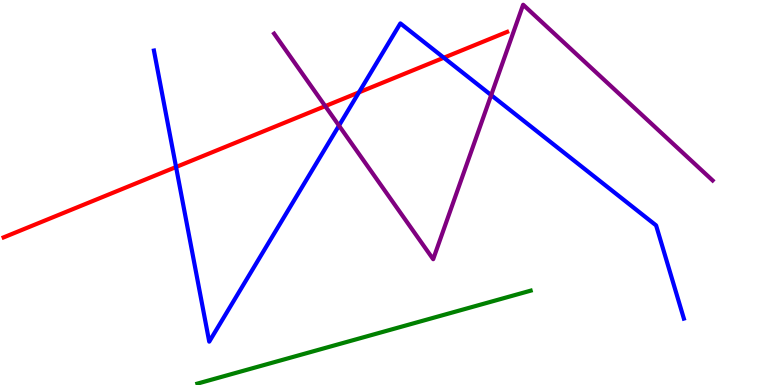[{'lines': ['blue', 'red'], 'intersections': [{'x': 2.27, 'y': 5.66}, {'x': 4.63, 'y': 7.6}, {'x': 5.73, 'y': 8.5}]}, {'lines': ['green', 'red'], 'intersections': []}, {'lines': ['purple', 'red'], 'intersections': [{'x': 4.2, 'y': 7.24}]}, {'lines': ['blue', 'green'], 'intersections': []}, {'lines': ['blue', 'purple'], 'intersections': [{'x': 4.37, 'y': 6.74}, {'x': 6.34, 'y': 7.53}]}, {'lines': ['green', 'purple'], 'intersections': []}]